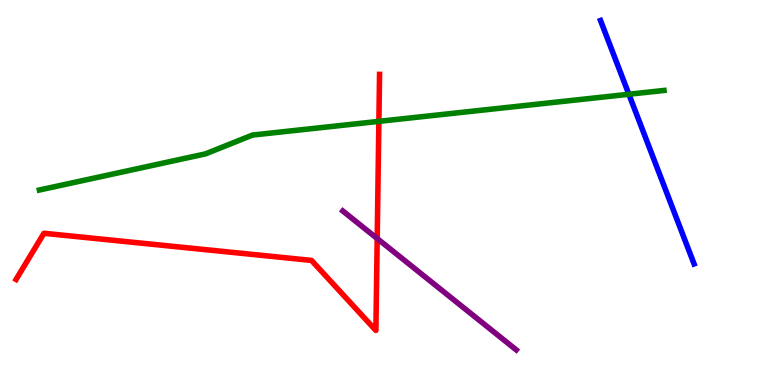[{'lines': ['blue', 'red'], 'intersections': []}, {'lines': ['green', 'red'], 'intersections': [{'x': 4.89, 'y': 6.85}]}, {'lines': ['purple', 'red'], 'intersections': [{'x': 4.87, 'y': 3.8}]}, {'lines': ['blue', 'green'], 'intersections': [{'x': 8.11, 'y': 7.55}]}, {'lines': ['blue', 'purple'], 'intersections': []}, {'lines': ['green', 'purple'], 'intersections': []}]